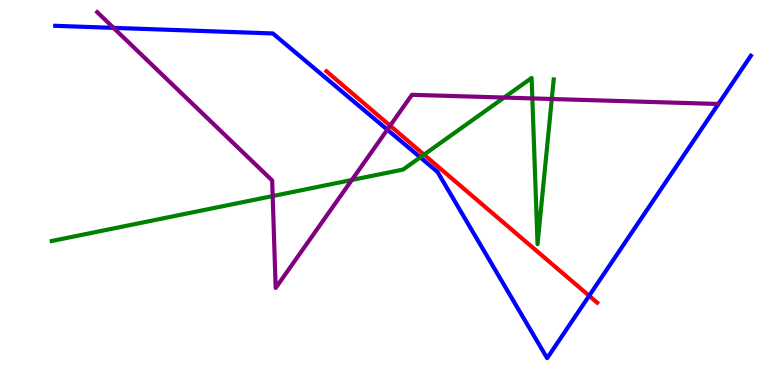[{'lines': ['blue', 'red'], 'intersections': [{'x': 7.6, 'y': 2.32}]}, {'lines': ['green', 'red'], 'intersections': [{'x': 5.47, 'y': 5.98}]}, {'lines': ['purple', 'red'], 'intersections': [{'x': 5.03, 'y': 6.73}]}, {'lines': ['blue', 'green'], 'intersections': [{'x': 5.42, 'y': 5.91}]}, {'lines': ['blue', 'purple'], 'intersections': [{'x': 1.47, 'y': 9.28}, {'x': 5.0, 'y': 6.63}]}, {'lines': ['green', 'purple'], 'intersections': [{'x': 3.52, 'y': 4.91}, {'x': 4.54, 'y': 5.33}, {'x': 6.5, 'y': 7.47}, {'x': 6.87, 'y': 7.44}, {'x': 7.12, 'y': 7.43}]}]